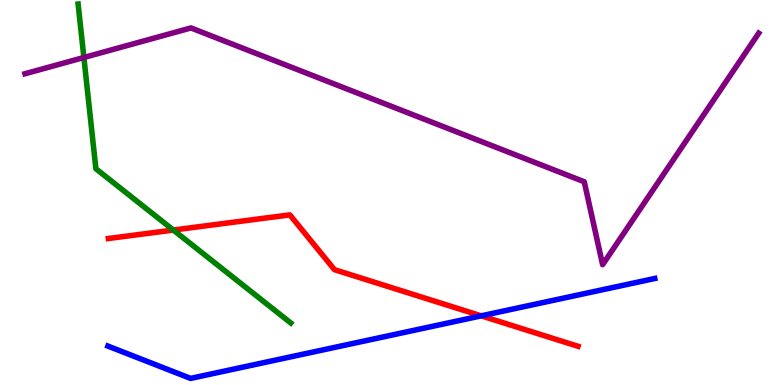[{'lines': ['blue', 'red'], 'intersections': [{'x': 6.21, 'y': 1.8}]}, {'lines': ['green', 'red'], 'intersections': [{'x': 2.24, 'y': 4.02}]}, {'lines': ['purple', 'red'], 'intersections': []}, {'lines': ['blue', 'green'], 'intersections': []}, {'lines': ['blue', 'purple'], 'intersections': []}, {'lines': ['green', 'purple'], 'intersections': [{'x': 1.08, 'y': 8.51}]}]